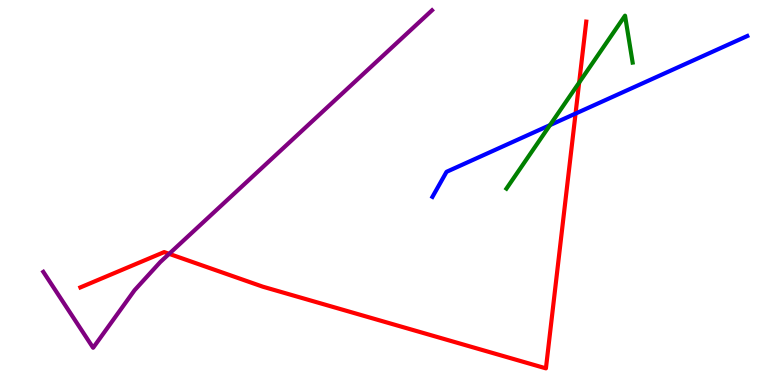[{'lines': ['blue', 'red'], 'intersections': [{'x': 7.43, 'y': 7.05}]}, {'lines': ['green', 'red'], 'intersections': [{'x': 7.47, 'y': 7.86}]}, {'lines': ['purple', 'red'], 'intersections': [{'x': 2.18, 'y': 3.41}]}, {'lines': ['blue', 'green'], 'intersections': [{'x': 7.1, 'y': 6.75}]}, {'lines': ['blue', 'purple'], 'intersections': []}, {'lines': ['green', 'purple'], 'intersections': []}]